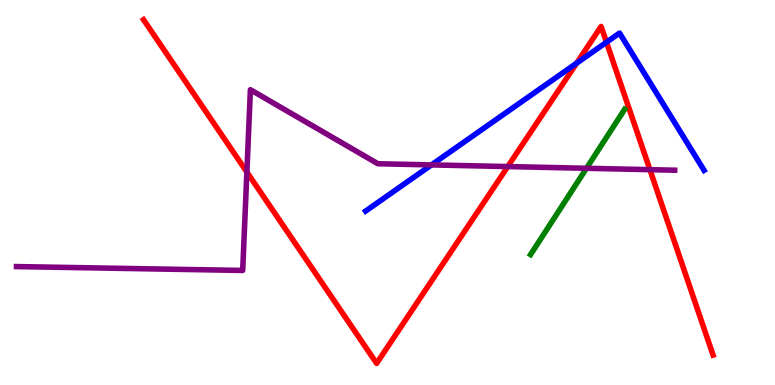[{'lines': ['blue', 'red'], 'intersections': [{'x': 7.44, 'y': 8.36}, {'x': 7.83, 'y': 8.9}]}, {'lines': ['green', 'red'], 'intersections': []}, {'lines': ['purple', 'red'], 'intersections': [{'x': 3.19, 'y': 5.53}, {'x': 6.55, 'y': 5.67}, {'x': 8.39, 'y': 5.59}]}, {'lines': ['blue', 'green'], 'intersections': []}, {'lines': ['blue', 'purple'], 'intersections': [{'x': 5.57, 'y': 5.72}]}, {'lines': ['green', 'purple'], 'intersections': [{'x': 7.57, 'y': 5.63}]}]